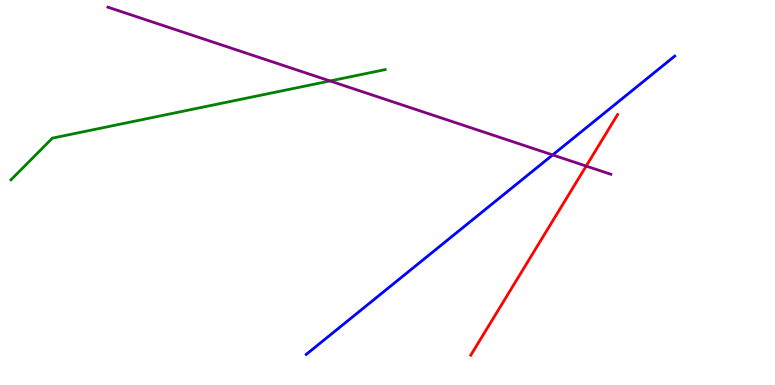[{'lines': ['blue', 'red'], 'intersections': []}, {'lines': ['green', 'red'], 'intersections': []}, {'lines': ['purple', 'red'], 'intersections': [{'x': 7.56, 'y': 5.69}]}, {'lines': ['blue', 'green'], 'intersections': []}, {'lines': ['blue', 'purple'], 'intersections': [{'x': 7.13, 'y': 5.98}]}, {'lines': ['green', 'purple'], 'intersections': [{'x': 4.26, 'y': 7.9}]}]